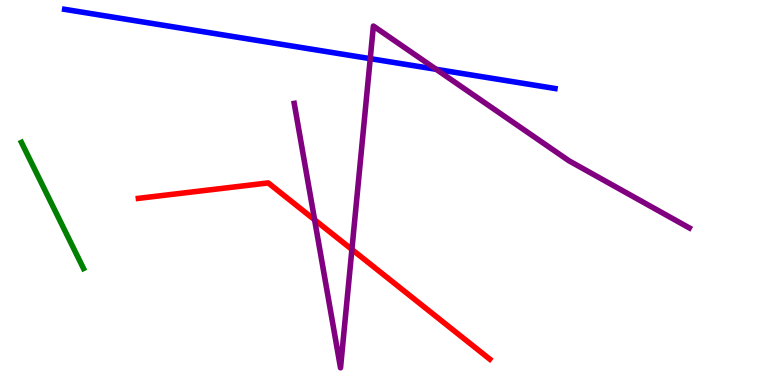[{'lines': ['blue', 'red'], 'intersections': []}, {'lines': ['green', 'red'], 'intersections': []}, {'lines': ['purple', 'red'], 'intersections': [{'x': 4.06, 'y': 4.29}, {'x': 4.54, 'y': 3.52}]}, {'lines': ['blue', 'green'], 'intersections': []}, {'lines': ['blue', 'purple'], 'intersections': [{'x': 4.78, 'y': 8.48}, {'x': 5.63, 'y': 8.2}]}, {'lines': ['green', 'purple'], 'intersections': []}]